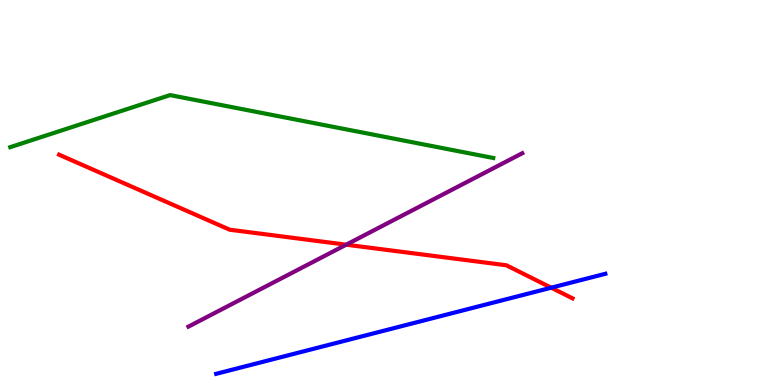[{'lines': ['blue', 'red'], 'intersections': [{'x': 7.11, 'y': 2.53}]}, {'lines': ['green', 'red'], 'intersections': []}, {'lines': ['purple', 'red'], 'intersections': [{'x': 4.47, 'y': 3.64}]}, {'lines': ['blue', 'green'], 'intersections': []}, {'lines': ['blue', 'purple'], 'intersections': []}, {'lines': ['green', 'purple'], 'intersections': []}]